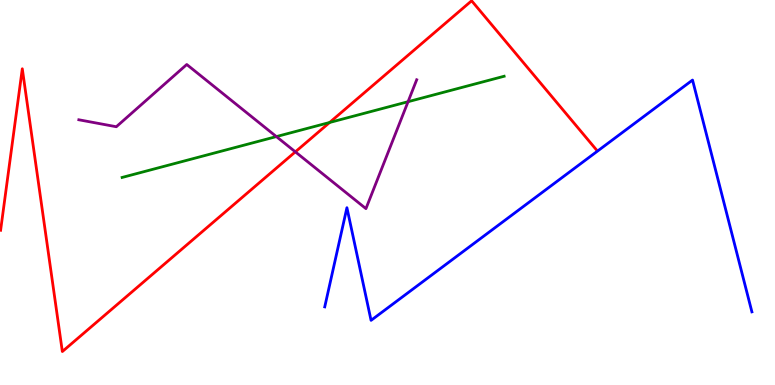[{'lines': ['blue', 'red'], 'intersections': []}, {'lines': ['green', 'red'], 'intersections': [{'x': 4.25, 'y': 6.82}]}, {'lines': ['purple', 'red'], 'intersections': [{'x': 3.81, 'y': 6.06}]}, {'lines': ['blue', 'green'], 'intersections': []}, {'lines': ['blue', 'purple'], 'intersections': []}, {'lines': ['green', 'purple'], 'intersections': [{'x': 3.57, 'y': 6.45}, {'x': 5.27, 'y': 7.36}]}]